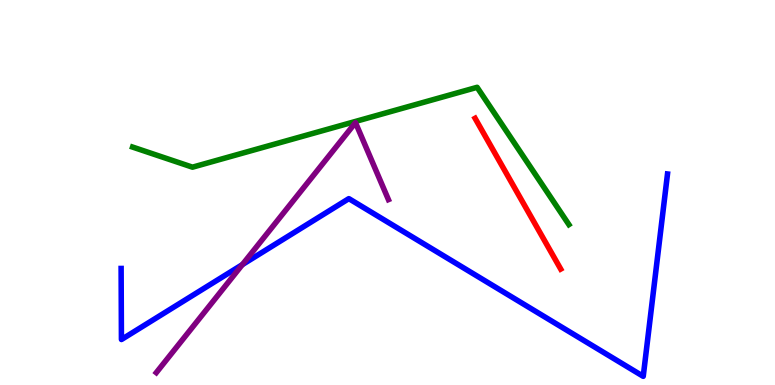[{'lines': ['blue', 'red'], 'intersections': []}, {'lines': ['green', 'red'], 'intersections': []}, {'lines': ['purple', 'red'], 'intersections': []}, {'lines': ['blue', 'green'], 'intersections': []}, {'lines': ['blue', 'purple'], 'intersections': [{'x': 3.13, 'y': 3.13}]}, {'lines': ['green', 'purple'], 'intersections': []}]